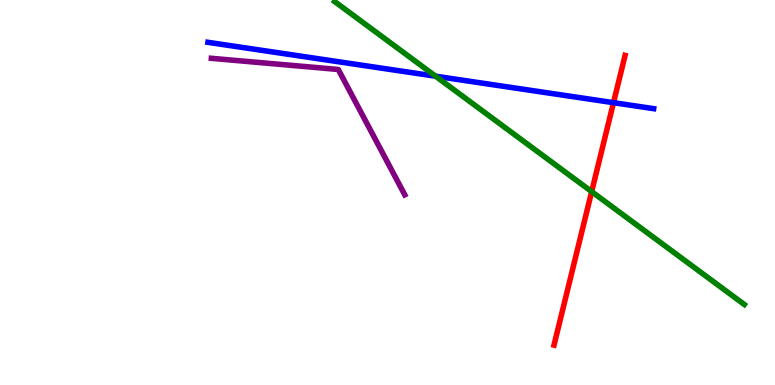[{'lines': ['blue', 'red'], 'intersections': [{'x': 7.92, 'y': 7.33}]}, {'lines': ['green', 'red'], 'intersections': [{'x': 7.63, 'y': 5.02}]}, {'lines': ['purple', 'red'], 'intersections': []}, {'lines': ['blue', 'green'], 'intersections': [{'x': 5.62, 'y': 8.02}]}, {'lines': ['blue', 'purple'], 'intersections': []}, {'lines': ['green', 'purple'], 'intersections': []}]